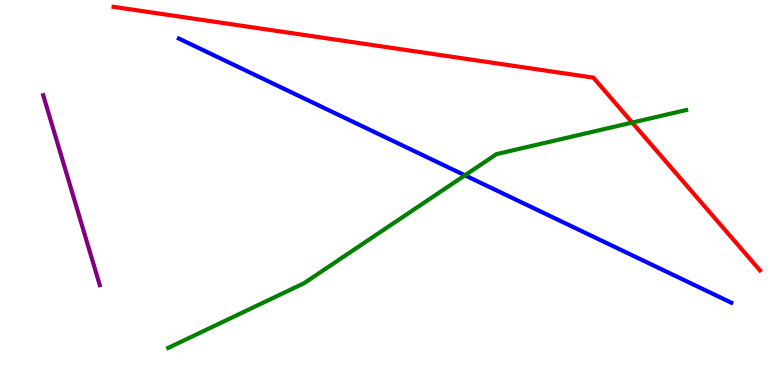[{'lines': ['blue', 'red'], 'intersections': []}, {'lines': ['green', 'red'], 'intersections': [{'x': 8.16, 'y': 6.82}]}, {'lines': ['purple', 'red'], 'intersections': []}, {'lines': ['blue', 'green'], 'intersections': [{'x': 6.0, 'y': 5.45}]}, {'lines': ['blue', 'purple'], 'intersections': []}, {'lines': ['green', 'purple'], 'intersections': []}]